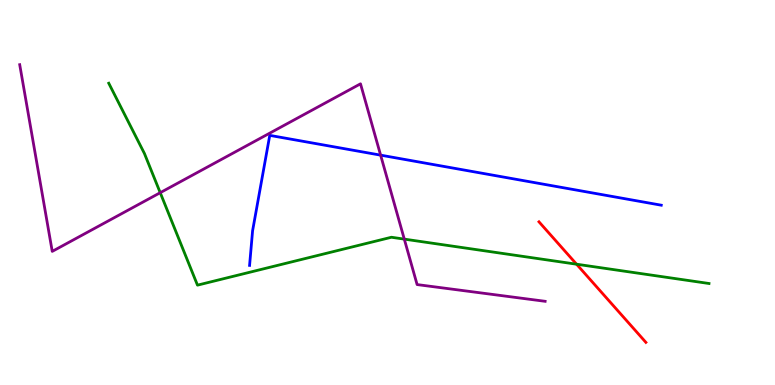[{'lines': ['blue', 'red'], 'intersections': []}, {'lines': ['green', 'red'], 'intersections': [{'x': 7.44, 'y': 3.14}]}, {'lines': ['purple', 'red'], 'intersections': []}, {'lines': ['blue', 'green'], 'intersections': []}, {'lines': ['blue', 'purple'], 'intersections': [{'x': 4.91, 'y': 5.97}]}, {'lines': ['green', 'purple'], 'intersections': [{'x': 2.07, 'y': 5.0}, {'x': 5.22, 'y': 3.79}]}]